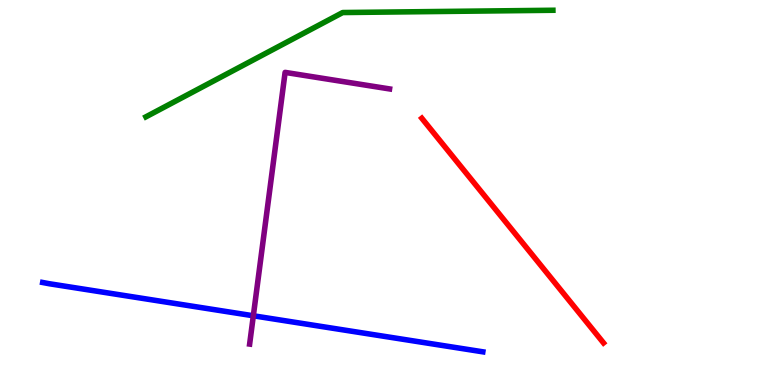[{'lines': ['blue', 'red'], 'intersections': []}, {'lines': ['green', 'red'], 'intersections': []}, {'lines': ['purple', 'red'], 'intersections': []}, {'lines': ['blue', 'green'], 'intersections': []}, {'lines': ['blue', 'purple'], 'intersections': [{'x': 3.27, 'y': 1.8}]}, {'lines': ['green', 'purple'], 'intersections': []}]